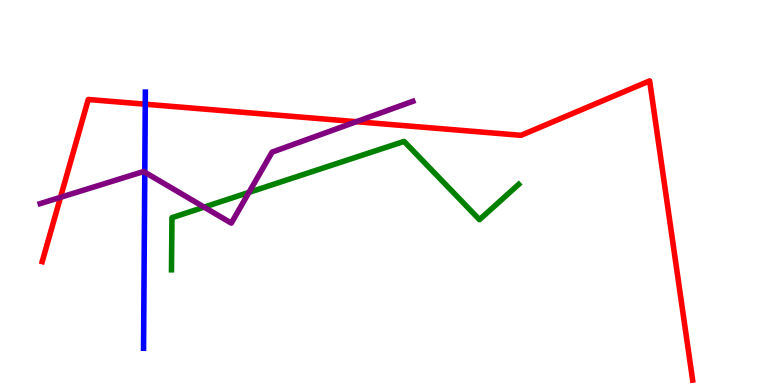[{'lines': ['blue', 'red'], 'intersections': [{'x': 1.87, 'y': 7.29}]}, {'lines': ['green', 'red'], 'intersections': []}, {'lines': ['purple', 'red'], 'intersections': [{'x': 0.78, 'y': 4.87}, {'x': 4.6, 'y': 6.84}]}, {'lines': ['blue', 'green'], 'intersections': []}, {'lines': ['blue', 'purple'], 'intersections': [{'x': 1.87, 'y': 5.53}]}, {'lines': ['green', 'purple'], 'intersections': [{'x': 2.63, 'y': 4.62}, {'x': 3.21, 'y': 5.0}]}]